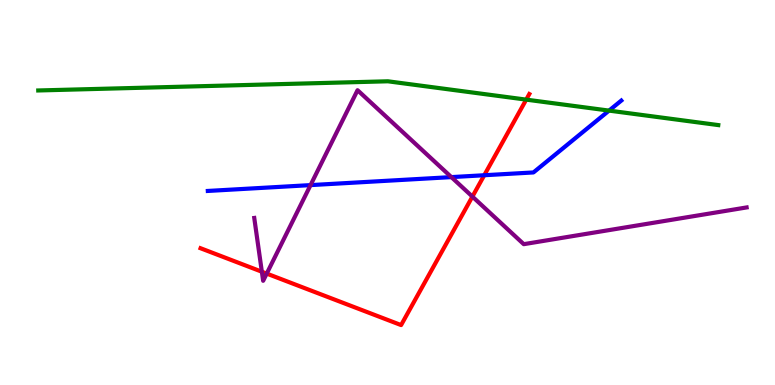[{'lines': ['blue', 'red'], 'intersections': [{'x': 6.25, 'y': 5.45}]}, {'lines': ['green', 'red'], 'intersections': [{'x': 6.79, 'y': 7.41}]}, {'lines': ['purple', 'red'], 'intersections': [{'x': 3.38, 'y': 2.94}, {'x': 3.44, 'y': 2.89}, {'x': 6.1, 'y': 4.89}]}, {'lines': ['blue', 'green'], 'intersections': [{'x': 7.86, 'y': 7.13}]}, {'lines': ['blue', 'purple'], 'intersections': [{'x': 4.01, 'y': 5.19}, {'x': 5.82, 'y': 5.4}]}, {'lines': ['green', 'purple'], 'intersections': []}]